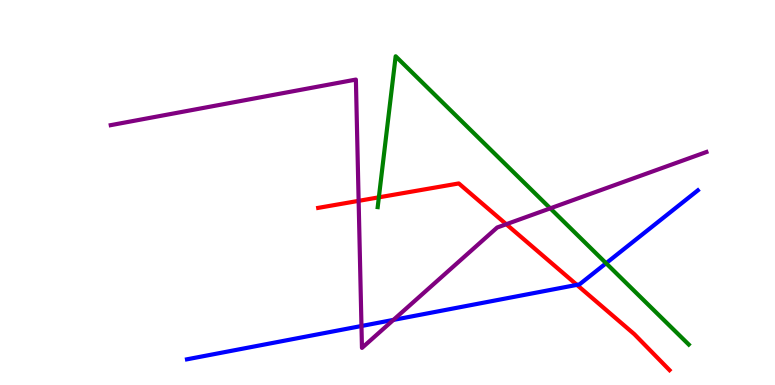[{'lines': ['blue', 'red'], 'intersections': [{'x': 7.44, 'y': 2.6}]}, {'lines': ['green', 'red'], 'intersections': [{'x': 4.89, 'y': 4.87}]}, {'lines': ['purple', 'red'], 'intersections': [{'x': 4.63, 'y': 4.78}, {'x': 6.53, 'y': 4.18}]}, {'lines': ['blue', 'green'], 'intersections': [{'x': 7.82, 'y': 3.16}]}, {'lines': ['blue', 'purple'], 'intersections': [{'x': 4.66, 'y': 1.53}, {'x': 5.08, 'y': 1.69}]}, {'lines': ['green', 'purple'], 'intersections': [{'x': 7.1, 'y': 4.59}]}]